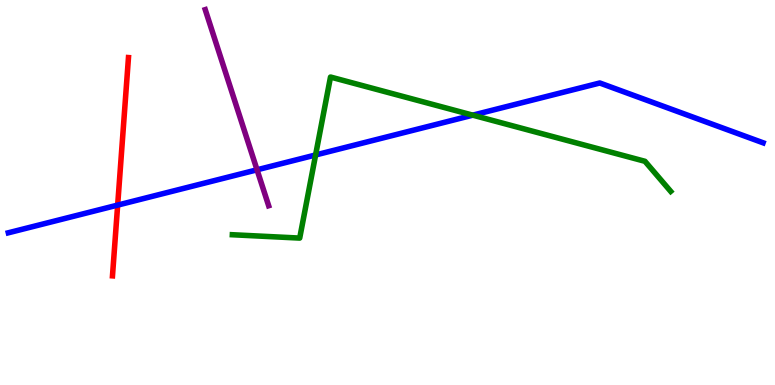[{'lines': ['blue', 'red'], 'intersections': [{'x': 1.52, 'y': 4.67}]}, {'lines': ['green', 'red'], 'intersections': []}, {'lines': ['purple', 'red'], 'intersections': []}, {'lines': ['blue', 'green'], 'intersections': [{'x': 4.07, 'y': 5.97}, {'x': 6.1, 'y': 7.01}]}, {'lines': ['blue', 'purple'], 'intersections': [{'x': 3.32, 'y': 5.59}]}, {'lines': ['green', 'purple'], 'intersections': []}]